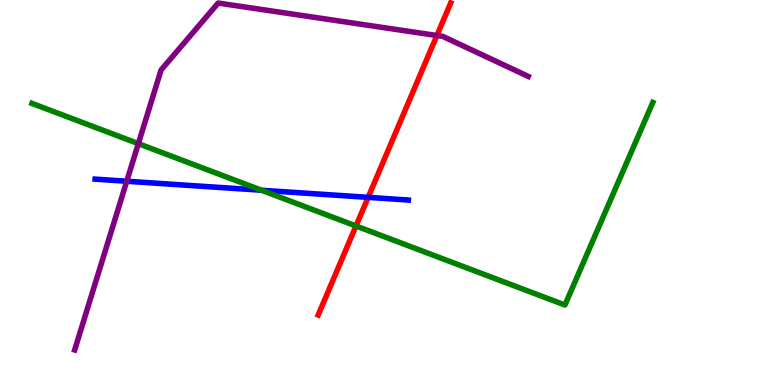[{'lines': ['blue', 'red'], 'intersections': [{'x': 4.75, 'y': 4.87}]}, {'lines': ['green', 'red'], 'intersections': [{'x': 4.59, 'y': 4.13}]}, {'lines': ['purple', 'red'], 'intersections': [{'x': 5.64, 'y': 9.08}]}, {'lines': ['blue', 'green'], 'intersections': [{'x': 3.37, 'y': 5.06}]}, {'lines': ['blue', 'purple'], 'intersections': [{'x': 1.64, 'y': 5.29}]}, {'lines': ['green', 'purple'], 'intersections': [{'x': 1.79, 'y': 6.27}]}]